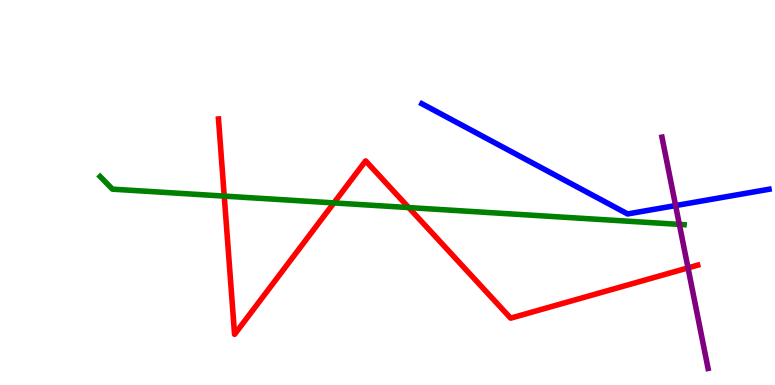[{'lines': ['blue', 'red'], 'intersections': []}, {'lines': ['green', 'red'], 'intersections': [{'x': 2.89, 'y': 4.91}, {'x': 4.31, 'y': 4.73}, {'x': 5.27, 'y': 4.61}]}, {'lines': ['purple', 'red'], 'intersections': [{'x': 8.88, 'y': 3.04}]}, {'lines': ['blue', 'green'], 'intersections': []}, {'lines': ['blue', 'purple'], 'intersections': [{'x': 8.72, 'y': 4.66}]}, {'lines': ['green', 'purple'], 'intersections': [{'x': 8.77, 'y': 4.17}]}]